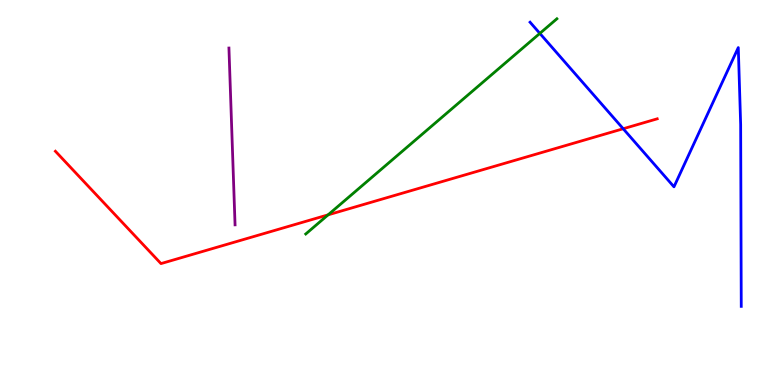[{'lines': ['blue', 'red'], 'intersections': [{'x': 8.04, 'y': 6.66}]}, {'lines': ['green', 'red'], 'intersections': [{'x': 4.23, 'y': 4.42}]}, {'lines': ['purple', 'red'], 'intersections': []}, {'lines': ['blue', 'green'], 'intersections': [{'x': 6.97, 'y': 9.13}]}, {'lines': ['blue', 'purple'], 'intersections': []}, {'lines': ['green', 'purple'], 'intersections': []}]